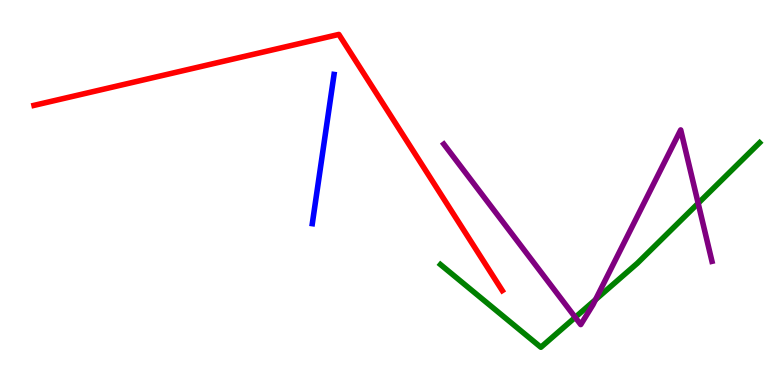[{'lines': ['blue', 'red'], 'intersections': []}, {'lines': ['green', 'red'], 'intersections': []}, {'lines': ['purple', 'red'], 'intersections': []}, {'lines': ['blue', 'green'], 'intersections': []}, {'lines': ['blue', 'purple'], 'intersections': []}, {'lines': ['green', 'purple'], 'intersections': [{'x': 7.42, 'y': 1.76}, {'x': 7.68, 'y': 2.22}, {'x': 9.01, 'y': 4.72}]}]